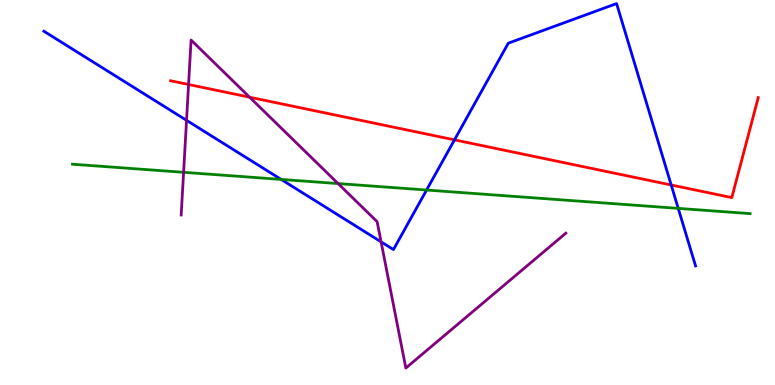[{'lines': ['blue', 'red'], 'intersections': [{'x': 5.86, 'y': 6.37}, {'x': 8.66, 'y': 5.2}]}, {'lines': ['green', 'red'], 'intersections': []}, {'lines': ['purple', 'red'], 'intersections': [{'x': 2.43, 'y': 7.81}, {'x': 3.22, 'y': 7.48}]}, {'lines': ['blue', 'green'], 'intersections': [{'x': 3.63, 'y': 5.34}, {'x': 5.5, 'y': 5.06}, {'x': 8.75, 'y': 4.59}]}, {'lines': ['blue', 'purple'], 'intersections': [{'x': 2.41, 'y': 6.87}, {'x': 4.92, 'y': 3.72}]}, {'lines': ['green', 'purple'], 'intersections': [{'x': 2.37, 'y': 5.52}, {'x': 4.36, 'y': 5.23}]}]